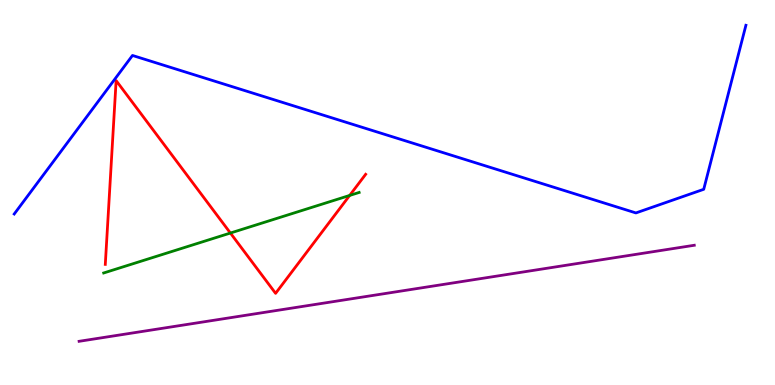[{'lines': ['blue', 'red'], 'intersections': []}, {'lines': ['green', 'red'], 'intersections': [{'x': 2.97, 'y': 3.95}, {'x': 4.51, 'y': 4.92}]}, {'lines': ['purple', 'red'], 'intersections': []}, {'lines': ['blue', 'green'], 'intersections': []}, {'lines': ['blue', 'purple'], 'intersections': []}, {'lines': ['green', 'purple'], 'intersections': []}]